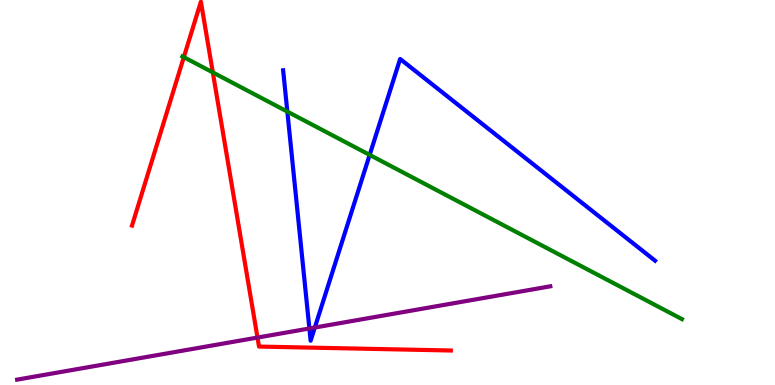[{'lines': ['blue', 'red'], 'intersections': []}, {'lines': ['green', 'red'], 'intersections': [{'x': 2.37, 'y': 8.52}, {'x': 2.75, 'y': 8.12}]}, {'lines': ['purple', 'red'], 'intersections': [{'x': 3.32, 'y': 1.23}]}, {'lines': ['blue', 'green'], 'intersections': [{'x': 3.71, 'y': 7.1}, {'x': 4.77, 'y': 5.98}]}, {'lines': ['blue', 'purple'], 'intersections': [{'x': 3.99, 'y': 1.47}, {'x': 4.06, 'y': 1.49}]}, {'lines': ['green', 'purple'], 'intersections': []}]